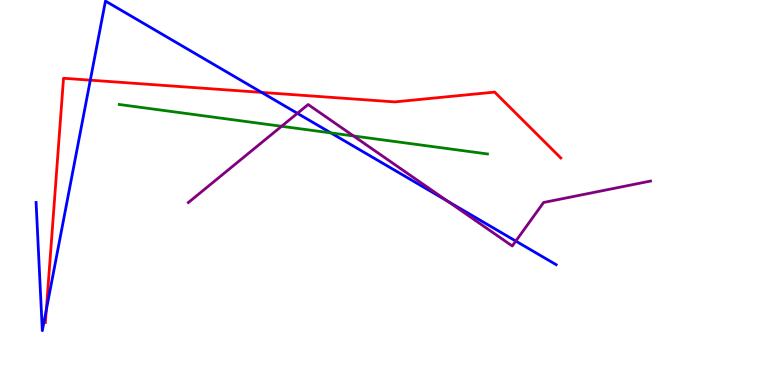[{'lines': ['blue', 'red'], 'intersections': [{'x': 0.598, 'y': 1.96}, {'x': 1.17, 'y': 7.92}, {'x': 3.38, 'y': 7.6}]}, {'lines': ['green', 'red'], 'intersections': []}, {'lines': ['purple', 'red'], 'intersections': []}, {'lines': ['blue', 'green'], 'intersections': [{'x': 4.27, 'y': 6.55}]}, {'lines': ['blue', 'purple'], 'intersections': [{'x': 3.84, 'y': 7.06}, {'x': 5.78, 'y': 4.77}, {'x': 6.66, 'y': 3.74}]}, {'lines': ['green', 'purple'], 'intersections': [{'x': 3.63, 'y': 6.72}, {'x': 4.56, 'y': 6.47}]}]